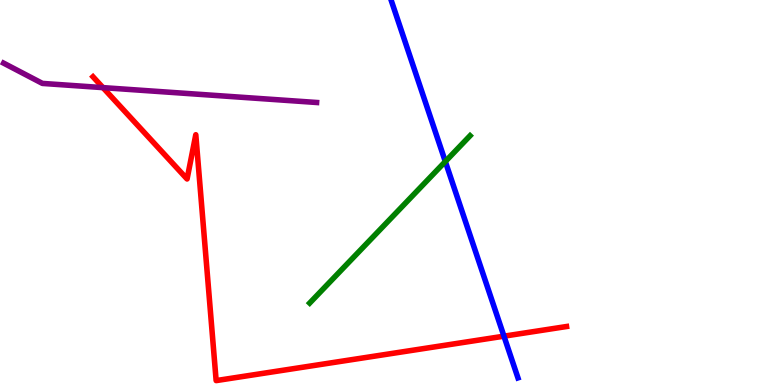[{'lines': ['blue', 'red'], 'intersections': [{'x': 6.5, 'y': 1.27}]}, {'lines': ['green', 'red'], 'intersections': []}, {'lines': ['purple', 'red'], 'intersections': [{'x': 1.33, 'y': 7.72}]}, {'lines': ['blue', 'green'], 'intersections': [{'x': 5.75, 'y': 5.8}]}, {'lines': ['blue', 'purple'], 'intersections': []}, {'lines': ['green', 'purple'], 'intersections': []}]